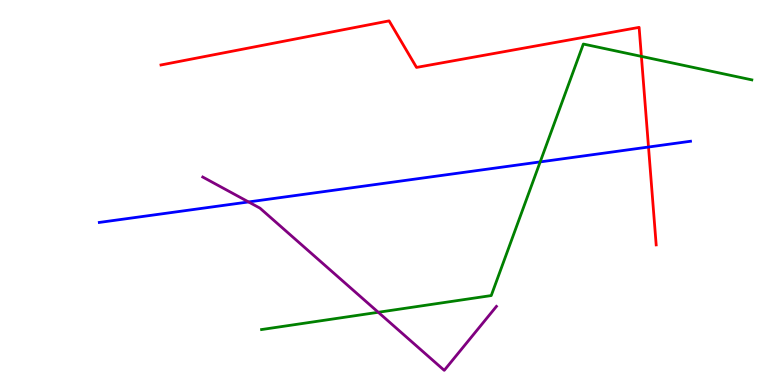[{'lines': ['blue', 'red'], 'intersections': [{'x': 8.37, 'y': 6.18}]}, {'lines': ['green', 'red'], 'intersections': [{'x': 8.28, 'y': 8.54}]}, {'lines': ['purple', 'red'], 'intersections': []}, {'lines': ['blue', 'green'], 'intersections': [{'x': 6.97, 'y': 5.79}]}, {'lines': ['blue', 'purple'], 'intersections': [{'x': 3.21, 'y': 4.75}]}, {'lines': ['green', 'purple'], 'intersections': [{'x': 4.88, 'y': 1.89}]}]